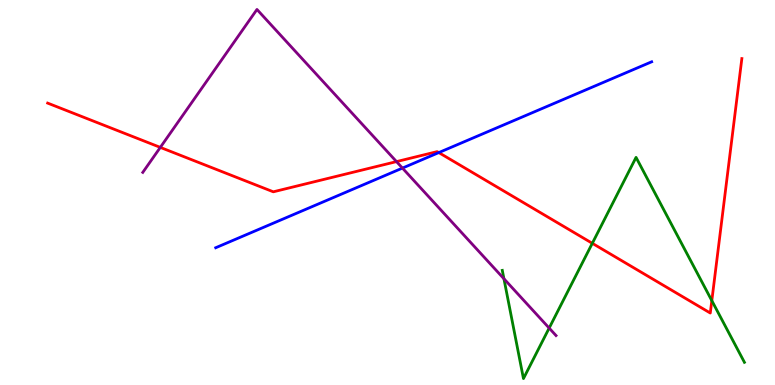[{'lines': ['blue', 'red'], 'intersections': [{'x': 5.66, 'y': 6.04}]}, {'lines': ['green', 'red'], 'intersections': [{'x': 7.64, 'y': 3.68}, {'x': 9.18, 'y': 2.19}]}, {'lines': ['purple', 'red'], 'intersections': [{'x': 2.07, 'y': 6.17}, {'x': 5.12, 'y': 5.8}]}, {'lines': ['blue', 'green'], 'intersections': []}, {'lines': ['blue', 'purple'], 'intersections': [{'x': 5.19, 'y': 5.63}]}, {'lines': ['green', 'purple'], 'intersections': [{'x': 6.5, 'y': 2.76}, {'x': 7.09, 'y': 1.48}]}]